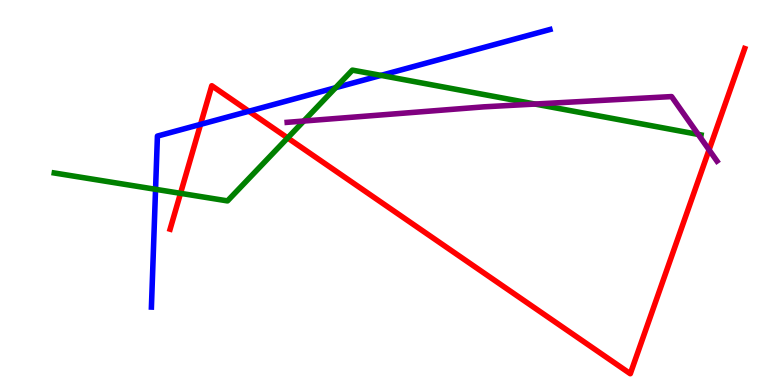[{'lines': ['blue', 'red'], 'intersections': [{'x': 2.59, 'y': 6.77}, {'x': 3.21, 'y': 7.11}]}, {'lines': ['green', 'red'], 'intersections': [{'x': 2.33, 'y': 4.98}, {'x': 3.71, 'y': 6.42}]}, {'lines': ['purple', 'red'], 'intersections': [{'x': 9.15, 'y': 6.11}]}, {'lines': ['blue', 'green'], 'intersections': [{'x': 2.01, 'y': 5.08}, {'x': 4.33, 'y': 7.72}, {'x': 4.92, 'y': 8.04}]}, {'lines': ['blue', 'purple'], 'intersections': []}, {'lines': ['green', 'purple'], 'intersections': [{'x': 3.92, 'y': 6.86}, {'x': 6.9, 'y': 7.3}, {'x': 9.01, 'y': 6.51}]}]